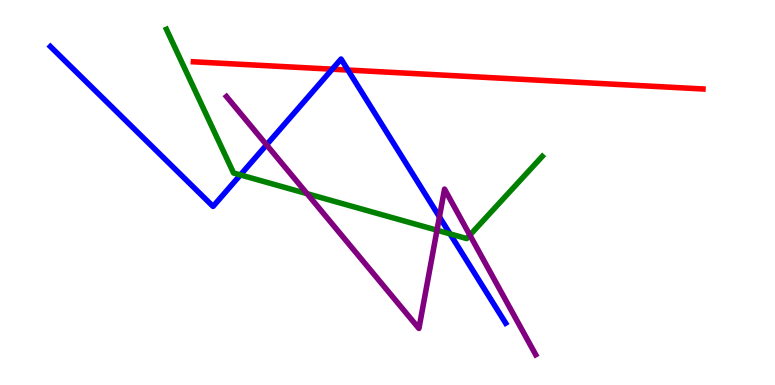[{'lines': ['blue', 'red'], 'intersections': [{'x': 4.29, 'y': 8.2}, {'x': 4.49, 'y': 8.18}]}, {'lines': ['green', 'red'], 'intersections': []}, {'lines': ['purple', 'red'], 'intersections': []}, {'lines': ['blue', 'green'], 'intersections': [{'x': 3.1, 'y': 5.46}, {'x': 5.81, 'y': 3.93}]}, {'lines': ['blue', 'purple'], 'intersections': [{'x': 3.44, 'y': 6.24}, {'x': 5.67, 'y': 4.37}]}, {'lines': ['green', 'purple'], 'intersections': [{'x': 3.96, 'y': 4.97}, {'x': 5.64, 'y': 4.02}, {'x': 6.06, 'y': 3.89}]}]